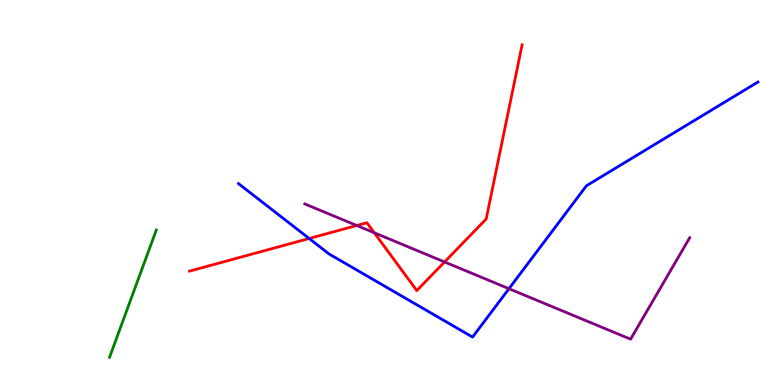[{'lines': ['blue', 'red'], 'intersections': [{'x': 3.99, 'y': 3.81}]}, {'lines': ['green', 'red'], 'intersections': []}, {'lines': ['purple', 'red'], 'intersections': [{'x': 4.6, 'y': 4.14}, {'x': 4.83, 'y': 3.95}, {'x': 5.74, 'y': 3.2}]}, {'lines': ['blue', 'green'], 'intersections': []}, {'lines': ['blue', 'purple'], 'intersections': [{'x': 6.57, 'y': 2.5}]}, {'lines': ['green', 'purple'], 'intersections': []}]